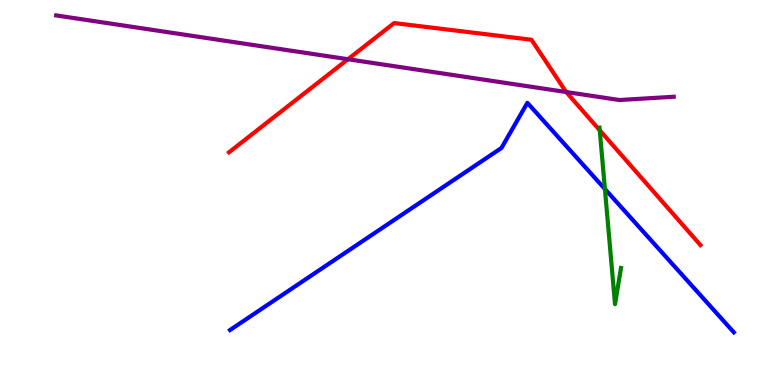[{'lines': ['blue', 'red'], 'intersections': []}, {'lines': ['green', 'red'], 'intersections': [{'x': 7.74, 'y': 6.62}]}, {'lines': ['purple', 'red'], 'intersections': [{'x': 4.49, 'y': 8.46}, {'x': 7.31, 'y': 7.61}]}, {'lines': ['blue', 'green'], 'intersections': [{'x': 7.81, 'y': 5.09}]}, {'lines': ['blue', 'purple'], 'intersections': []}, {'lines': ['green', 'purple'], 'intersections': []}]